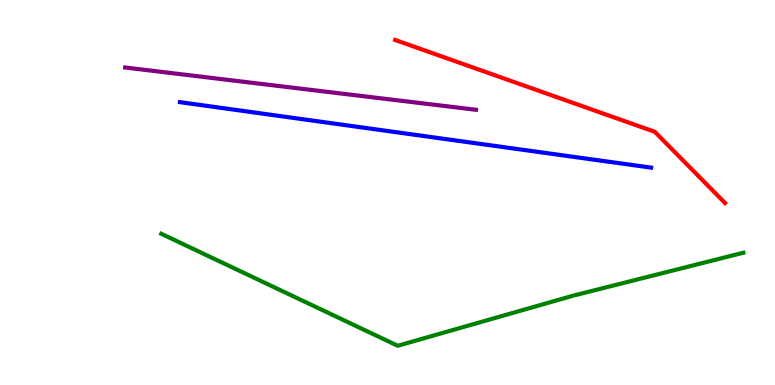[{'lines': ['blue', 'red'], 'intersections': []}, {'lines': ['green', 'red'], 'intersections': []}, {'lines': ['purple', 'red'], 'intersections': []}, {'lines': ['blue', 'green'], 'intersections': []}, {'lines': ['blue', 'purple'], 'intersections': []}, {'lines': ['green', 'purple'], 'intersections': []}]